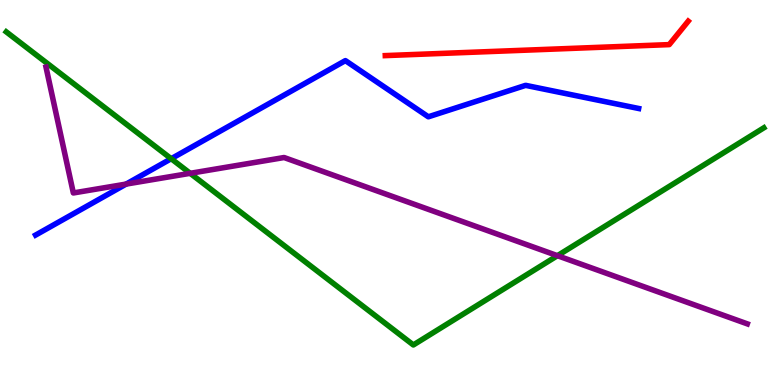[{'lines': ['blue', 'red'], 'intersections': []}, {'lines': ['green', 'red'], 'intersections': []}, {'lines': ['purple', 'red'], 'intersections': []}, {'lines': ['blue', 'green'], 'intersections': [{'x': 2.21, 'y': 5.88}]}, {'lines': ['blue', 'purple'], 'intersections': [{'x': 1.63, 'y': 5.22}]}, {'lines': ['green', 'purple'], 'intersections': [{'x': 2.45, 'y': 5.5}, {'x': 7.19, 'y': 3.36}]}]